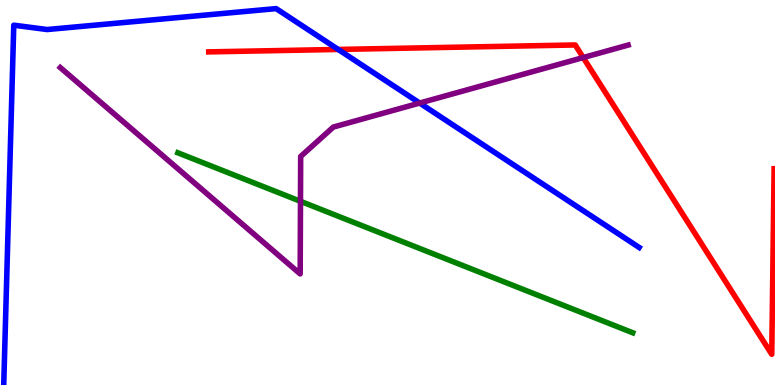[{'lines': ['blue', 'red'], 'intersections': [{'x': 4.36, 'y': 8.72}]}, {'lines': ['green', 'red'], 'intersections': []}, {'lines': ['purple', 'red'], 'intersections': [{'x': 7.53, 'y': 8.5}]}, {'lines': ['blue', 'green'], 'intersections': []}, {'lines': ['blue', 'purple'], 'intersections': [{'x': 5.42, 'y': 7.32}]}, {'lines': ['green', 'purple'], 'intersections': [{'x': 3.88, 'y': 4.77}]}]